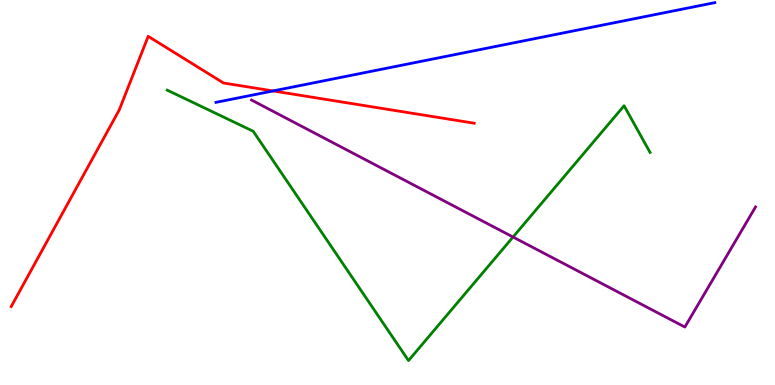[{'lines': ['blue', 'red'], 'intersections': [{'x': 3.52, 'y': 7.64}]}, {'lines': ['green', 'red'], 'intersections': []}, {'lines': ['purple', 'red'], 'intersections': []}, {'lines': ['blue', 'green'], 'intersections': []}, {'lines': ['blue', 'purple'], 'intersections': []}, {'lines': ['green', 'purple'], 'intersections': [{'x': 6.62, 'y': 3.84}]}]